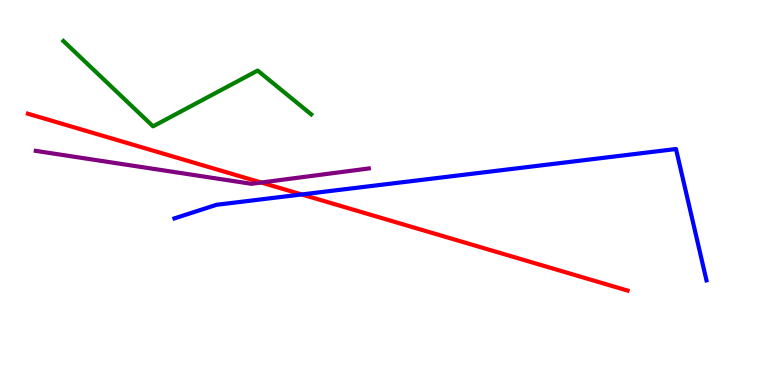[{'lines': ['blue', 'red'], 'intersections': [{'x': 3.89, 'y': 4.95}]}, {'lines': ['green', 'red'], 'intersections': []}, {'lines': ['purple', 'red'], 'intersections': [{'x': 3.37, 'y': 5.26}]}, {'lines': ['blue', 'green'], 'intersections': []}, {'lines': ['blue', 'purple'], 'intersections': []}, {'lines': ['green', 'purple'], 'intersections': []}]